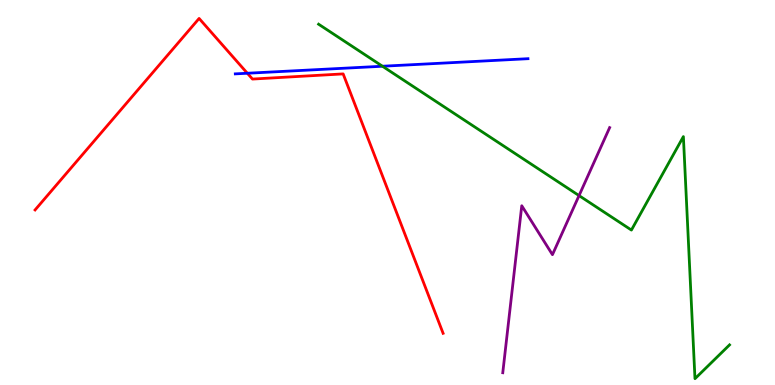[{'lines': ['blue', 'red'], 'intersections': [{'x': 3.19, 'y': 8.1}]}, {'lines': ['green', 'red'], 'intersections': []}, {'lines': ['purple', 'red'], 'intersections': []}, {'lines': ['blue', 'green'], 'intersections': [{'x': 4.94, 'y': 8.28}]}, {'lines': ['blue', 'purple'], 'intersections': []}, {'lines': ['green', 'purple'], 'intersections': [{'x': 7.47, 'y': 4.92}]}]